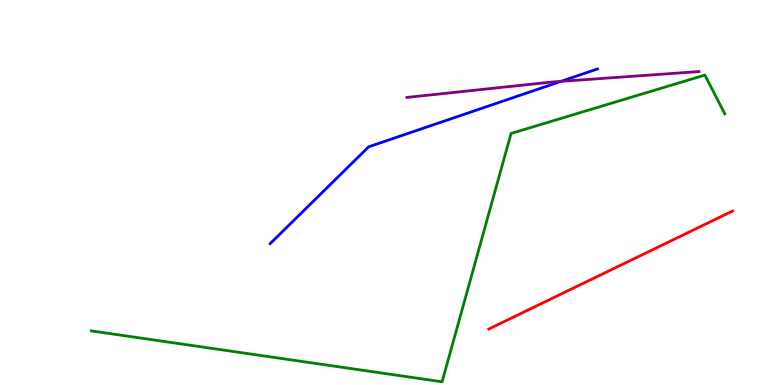[{'lines': ['blue', 'red'], 'intersections': []}, {'lines': ['green', 'red'], 'intersections': []}, {'lines': ['purple', 'red'], 'intersections': []}, {'lines': ['blue', 'green'], 'intersections': []}, {'lines': ['blue', 'purple'], 'intersections': [{'x': 7.24, 'y': 7.89}]}, {'lines': ['green', 'purple'], 'intersections': []}]